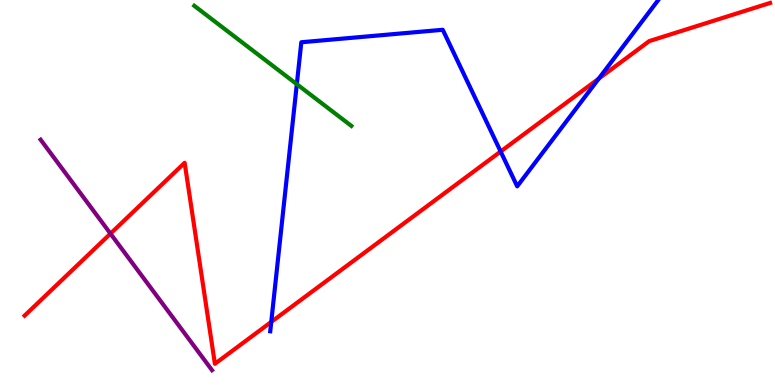[{'lines': ['blue', 'red'], 'intersections': [{'x': 3.5, 'y': 1.64}, {'x': 6.46, 'y': 6.06}, {'x': 7.73, 'y': 7.96}]}, {'lines': ['green', 'red'], 'intersections': []}, {'lines': ['purple', 'red'], 'intersections': [{'x': 1.43, 'y': 3.93}]}, {'lines': ['blue', 'green'], 'intersections': [{'x': 3.83, 'y': 7.81}]}, {'lines': ['blue', 'purple'], 'intersections': []}, {'lines': ['green', 'purple'], 'intersections': []}]